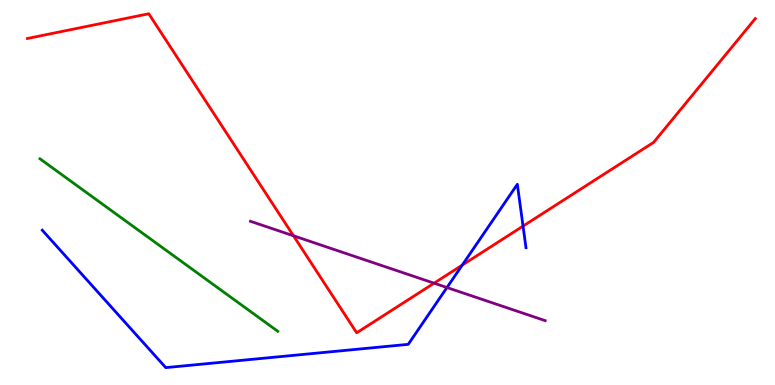[{'lines': ['blue', 'red'], 'intersections': [{'x': 5.96, 'y': 3.11}, {'x': 6.75, 'y': 4.13}]}, {'lines': ['green', 'red'], 'intersections': []}, {'lines': ['purple', 'red'], 'intersections': [{'x': 3.79, 'y': 3.88}, {'x': 5.6, 'y': 2.64}]}, {'lines': ['blue', 'green'], 'intersections': []}, {'lines': ['blue', 'purple'], 'intersections': [{'x': 5.77, 'y': 2.53}]}, {'lines': ['green', 'purple'], 'intersections': []}]